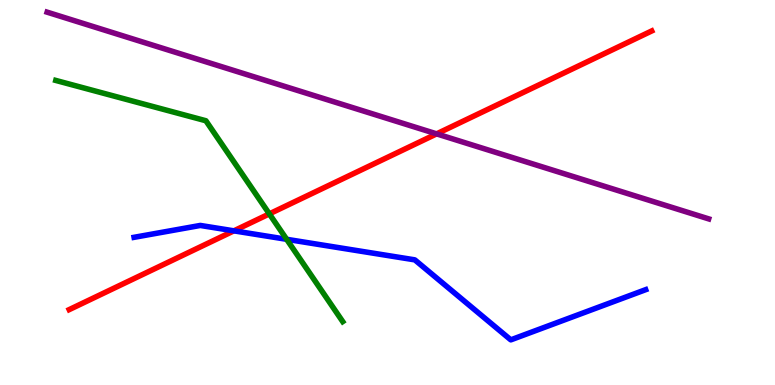[{'lines': ['blue', 'red'], 'intersections': [{'x': 3.02, 'y': 4.0}]}, {'lines': ['green', 'red'], 'intersections': [{'x': 3.48, 'y': 4.44}]}, {'lines': ['purple', 'red'], 'intersections': [{'x': 5.63, 'y': 6.52}]}, {'lines': ['blue', 'green'], 'intersections': [{'x': 3.7, 'y': 3.78}]}, {'lines': ['blue', 'purple'], 'intersections': []}, {'lines': ['green', 'purple'], 'intersections': []}]